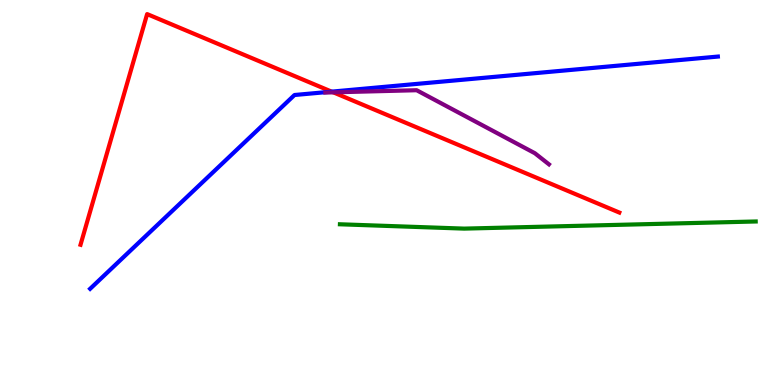[{'lines': ['blue', 'red'], 'intersections': [{'x': 4.28, 'y': 7.62}]}, {'lines': ['green', 'red'], 'intersections': []}, {'lines': ['purple', 'red'], 'intersections': [{'x': 4.3, 'y': 7.6}]}, {'lines': ['blue', 'green'], 'intersections': []}, {'lines': ['blue', 'purple'], 'intersections': []}, {'lines': ['green', 'purple'], 'intersections': []}]